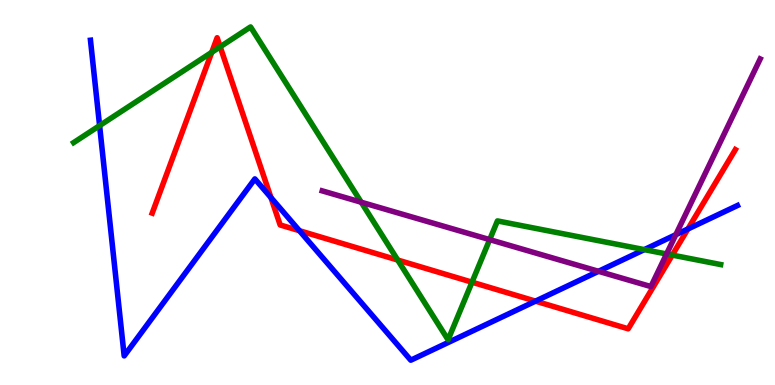[{'lines': ['blue', 'red'], 'intersections': [{'x': 3.5, 'y': 4.87}, {'x': 3.86, 'y': 4.01}, {'x': 6.91, 'y': 2.18}, {'x': 8.88, 'y': 4.05}]}, {'lines': ['green', 'red'], 'intersections': [{'x': 2.73, 'y': 8.64}, {'x': 2.84, 'y': 8.78}, {'x': 5.13, 'y': 3.25}, {'x': 6.09, 'y': 2.67}, {'x': 8.67, 'y': 3.37}]}, {'lines': ['purple', 'red'], 'intersections': []}, {'lines': ['blue', 'green'], 'intersections': [{'x': 1.29, 'y': 6.74}, {'x': 8.31, 'y': 3.52}]}, {'lines': ['blue', 'purple'], 'intersections': [{'x': 7.72, 'y': 2.95}, {'x': 8.72, 'y': 3.9}]}, {'lines': ['green', 'purple'], 'intersections': [{'x': 4.66, 'y': 4.75}, {'x': 6.32, 'y': 3.78}, {'x': 8.6, 'y': 3.4}]}]